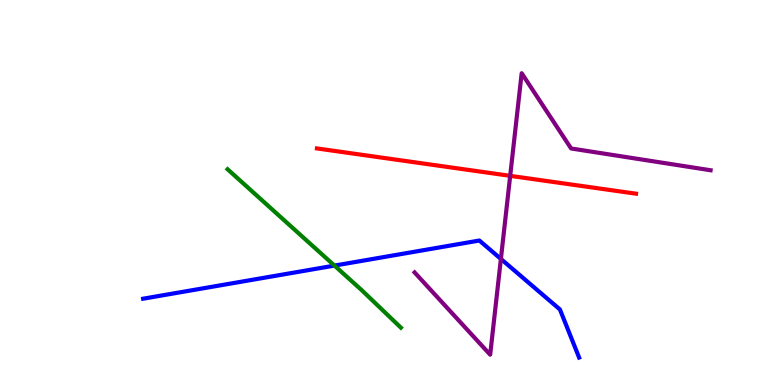[{'lines': ['blue', 'red'], 'intersections': []}, {'lines': ['green', 'red'], 'intersections': []}, {'lines': ['purple', 'red'], 'intersections': [{'x': 6.58, 'y': 5.43}]}, {'lines': ['blue', 'green'], 'intersections': [{'x': 4.32, 'y': 3.1}]}, {'lines': ['blue', 'purple'], 'intersections': [{'x': 6.46, 'y': 3.27}]}, {'lines': ['green', 'purple'], 'intersections': []}]